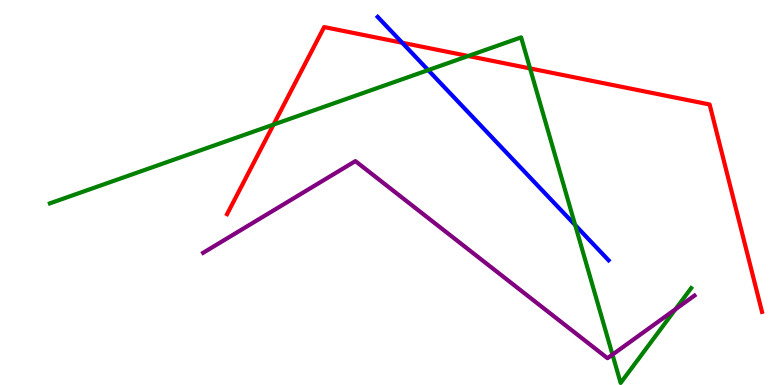[{'lines': ['blue', 'red'], 'intersections': [{'x': 5.19, 'y': 8.89}]}, {'lines': ['green', 'red'], 'intersections': [{'x': 3.53, 'y': 6.76}, {'x': 6.04, 'y': 8.55}, {'x': 6.84, 'y': 8.22}]}, {'lines': ['purple', 'red'], 'intersections': []}, {'lines': ['blue', 'green'], 'intersections': [{'x': 5.52, 'y': 8.18}, {'x': 7.42, 'y': 4.15}]}, {'lines': ['blue', 'purple'], 'intersections': []}, {'lines': ['green', 'purple'], 'intersections': [{'x': 7.9, 'y': 0.789}, {'x': 8.72, 'y': 1.97}]}]